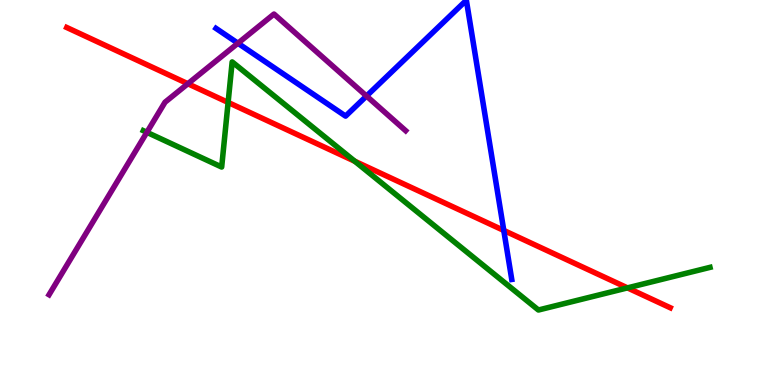[{'lines': ['blue', 'red'], 'intersections': [{'x': 6.5, 'y': 4.01}]}, {'lines': ['green', 'red'], 'intersections': [{'x': 2.94, 'y': 7.34}, {'x': 4.58, 'y': 5.81}, {'x': 8.1, 'y': 2.52}]}, {'lines': ['purple', 'red'], 'intersections': [{'x': 2.42, 'y': 7.82}]}, {'lines': ['blue', 'green'], 'intersections': []}, {'lines': ['blue', 'purple'], 'intersections': [{'x': 3.07, 'y': 8.88}, {'x': 4.73, 'y': 7.51}]}, {'lines': ['green', 'purple'], 'intersections': [{'x': 1.9, 'y': 6.56}]}]